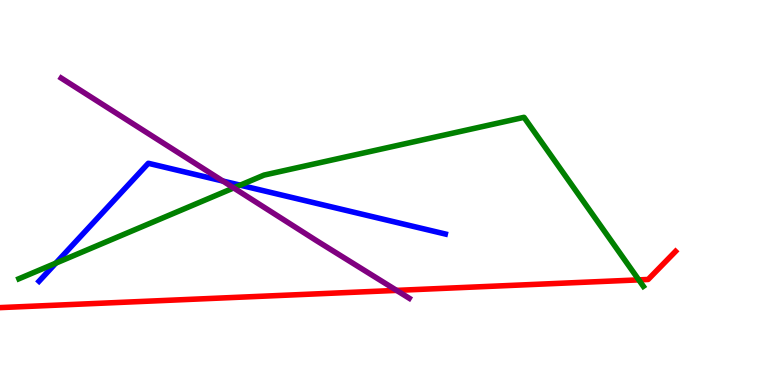[{'lines': ['blue', 'red'], 'intersections': []}, {'lines': ['green', 'red'], 'intersections': [{'x': 8.24, 'y': 2.73}]}, {'lines': ['purple', 'red'], 'intersections': [{'x': 5.12, 'y': 2.46}]}, {'lines': ['blue', 'green'], 'intersections': [{'x': 0.72, 'y': 3.16}, {'x': 3.1, 'y': 5.19}]}, {'lines': ['blue', 'purple'], 'intersections': [{'x': 2.88, 'y': 5.3}]}, {'lines': ['green', 'purple'], 'intersections': [{'x': 3.02, 'y': 5.12}]}]